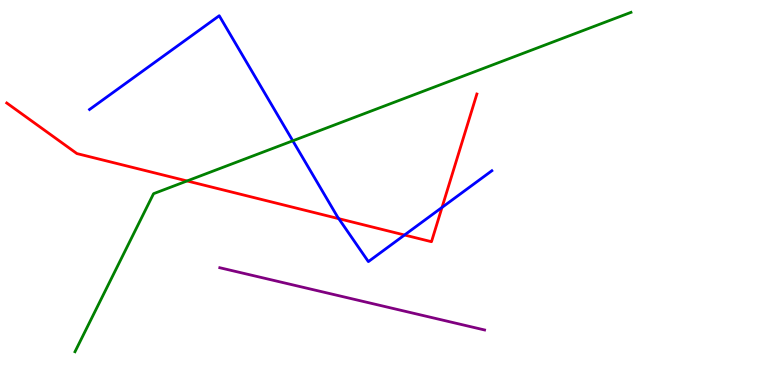[{'lines': ['blue', 'red'], 'intersections': [{'x': 4.37, 'y': 4.32}, {'x': 5.22, 'y': 3.9}, {'x': 5.7, 'y': 4.61}]}, {'lines': ['green', 'red'], 'intersections': [{'x': 2.41, 'y': 5.3}]}, {'lines': ['purple', 'red'], 'intersections': []}, {'lines': ['blue', 'green'], 'intersections': [{'x': 3.78, 'y': 6.34}]}, {'lines': ['blue', 'purple'], 'intersections': []}, {'lines': ['green', 'purple'], 'intersections': []}]